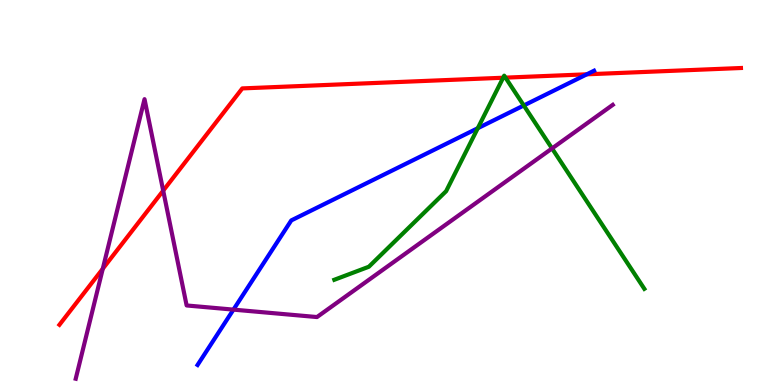[{'lines': ['blue', 'red'], 'intersections': [{'x': 7.57, 'y': 8.07}]}, {'lines': ['green', 'red'], 'intersections': [{'x': 6.49, 'y': 7.98}, {'x': 6.52, 'y': 7.98}]}, {'lines': ['purple', 'red'], 'intersections': [{'x': 1.33, 'y': 3.02}, {'x': 2.11, 'y': 5.05}]}, {'lines': ['blue', 'green'], 'intersections': [{'x': 6.16, 'y': 6.67}, {'x': 6.76, 'y': 7.26}]}, {'lines': ['blue', 'purple'], 'intersections': [{'x': 3.01, 'y': 1.96}]}, {'lines': ['green', 'purple'], 'intersections': [{'x': 7.12, 'y': 6.14}]}]